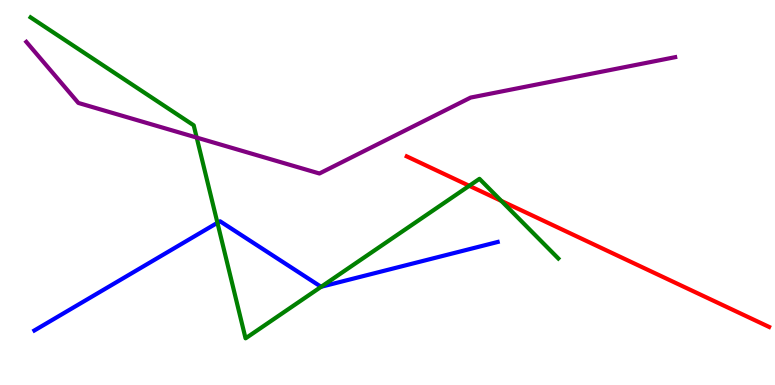[{'lines': ['blue', 'red'], 'intersections': []}, {'lines': ['green', 'red'], 'intersections': [{'x': 6.05, 'y': 5.17}, {'x': 6.47, 'y': 4.78}]}, {'lines': ['purple', 'red'], 'intersections': []}, {'lines': ['blue', 'green'], 'intersections': [{'x': 2.81, 'y': 4.21}, {'x': 4.14, 'y': 2.55}]}, {'lines': ['blue', 'purple'], 'intersections': []}, {'lines': ['green', 'purple'], 'intersections': [{'x': 2.54, 'y': 6.43}]}]